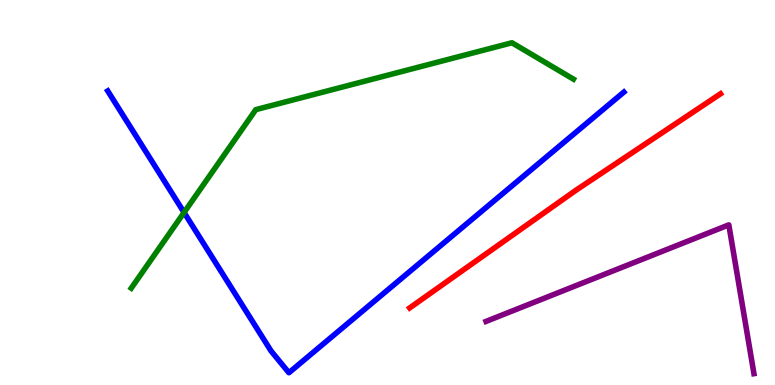[{'lines': ['blue', 'red'], 'intersections': []}, {'lines': ['green', 'red'], 'intersections': []}, {'lines': ['purple', 'red'], 'intersections': []}, {'lines': ['blue', 'green'], 'intersections': [{'x': 2.38, 'y': 4.48}]}, {'lines': ['blue', 'purple'], 'intersections': []}, {'lines': ['green', 'purple'], 'intersections': []}]